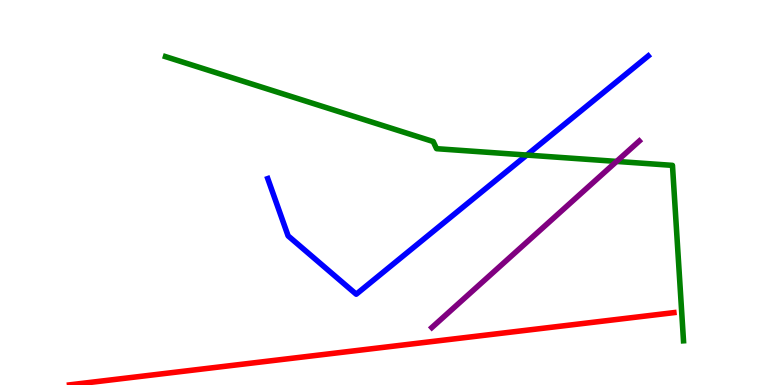[{'lines': ['blue', 'red'], 'intersections': []}, {'lines': ['green', 'red'], 'intersections': []}, {'lines': ['purple', 'red'], 'intersections': []}, {'lines': ['blue', 'green'], 'intersections': [{'x': 6.8, 'y': 5.97}]}, {'lines': ['blue', 'purple'], 'intersections': []}, {'lines': ['green', 'purple'], 'intersections': [{'x': 7.96, 'y': 5.81}]}]